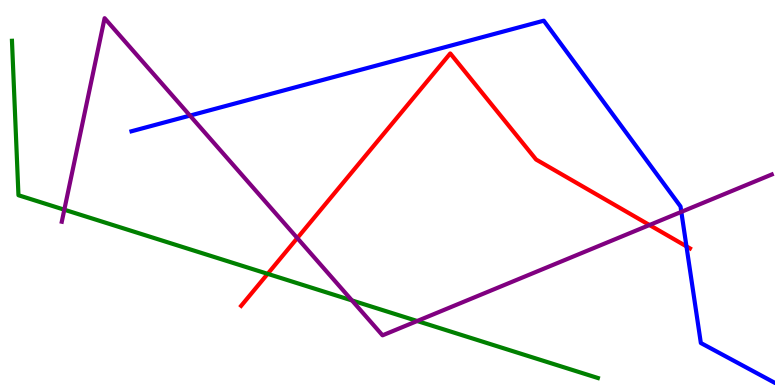[{'lines': ['blue', 'red'], 'intersections': [{'x': 8.86, 'y': 3.6}]}, {'lines': ['green', 'red'], 'intersections': [{'x': 3.45, 'y': 2.89}]}, {'lines': ['purple', 'red'], 'intersections': [{'x': 3.84, 'y': 3.82}, {'x': 8.38, 'y': 4.16}]}, {'lines': ['blue', 'green'], 'intersections': []}, {'lines': ['blue', 'purple'], 'intersections': [{'x': 2.45, 'y': 7.0}, {'x': 8.79, 'y': 4.5}]}, {'lines': ['green', 'purple'], 'intersections': [{'x': 0.83, 'y': 4.55}, {'x': 4.54, 'y': 2.2}, {'x': 5.38, 'y': 1.66}]}]